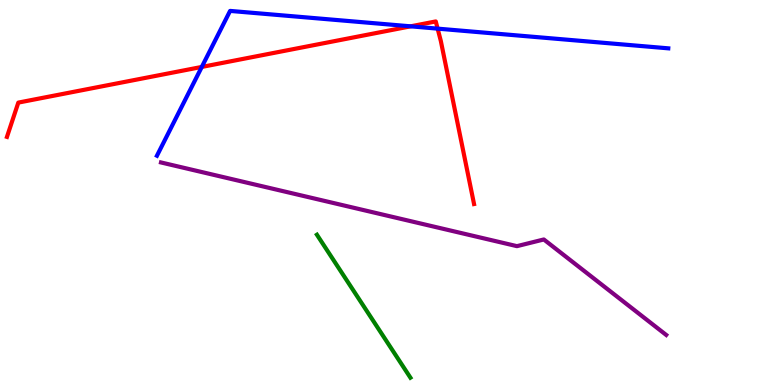[{'lines': ['blue', 'red'], 'intersections': [{'x': 2.6, 'y': 8.26}, {'x': 5.3, 'y': 9.32}, {'x': 5.65, 'y': 9.26}]}, {'lines': ['green', 'red'], 'intersections': []}, {'lines': ['purple', 'red'], 'intersections': []}, {'lines': ['blue', 'green'], 'intersections': []}, {'lines': ['blue', 'purple'], 'intersections': []}, {'lines': ['green', 'purple'], 'intersections': []}]